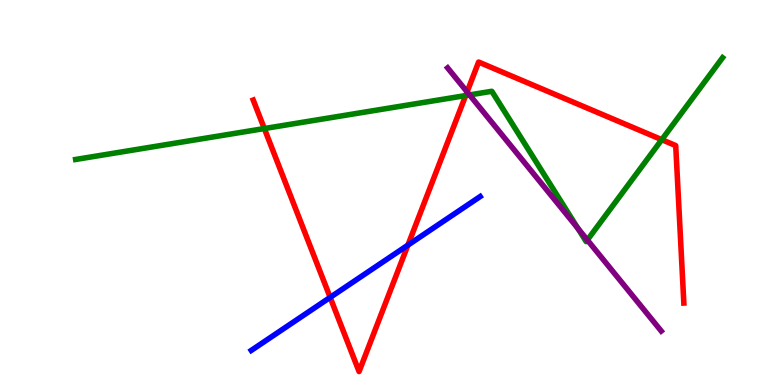[{'lines': ['blue', 'red'], 'intersections': [{'x': 4.26, 'y': 2.28}, {'x': 5.26, 'y': 3.63}]}, {'lines': ['green', 'red'], 'intersections': [{'x': 3.41, 'y': 6.66}, {'x': 6.01, 'y': 7.52}, {'x': 8.54, 'y': 6.37}]}, {'lines': ['purple', 'red'], 'intersections': [{'x': 6.03, 'y': 7.61}]}, {'lines': ['blue', 'green'], 'intersections': []}, {'lines': ['blue', 'purple'], 'intersections': []}, {'lines': ['green', 'purple'], 'intersections': [{'x': 6.06, 'y': 7.53}, {'x': 7.46, 'y': 4.07}, {'x': 7.58, 'y': 3.77}]}]